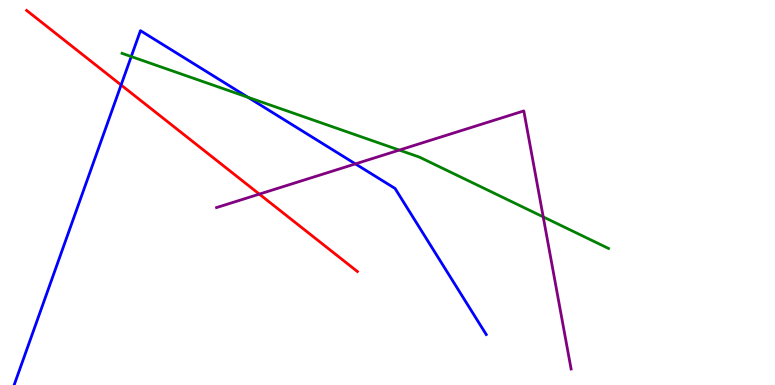[{'lines': ['blue', 'red'], 'intersections': [{'x': 1.56, 'y': 7.79}]}, {'lines': ['green', 'red'], 'intersections': []}, {'lines': ['purple', 'red'], 'intersections': [{'x': 3.35, 'y': 4.96}]}, {'lines': ['blue', 'green'], 'intersections': [{'x': 1.69, 'y': 8.53}, {'x': 3.2, 'y': 7.47}]}, {'lines': ['blue', 'purple'], 'intersections': [{'x': 4.59, 'y': 5.74}]}, {'lines': ['green', 'purple'], 'intersections': [{'x': 5.15, 'y': 6.1}, {'x': 7.01, 'y': 4.37}]}]